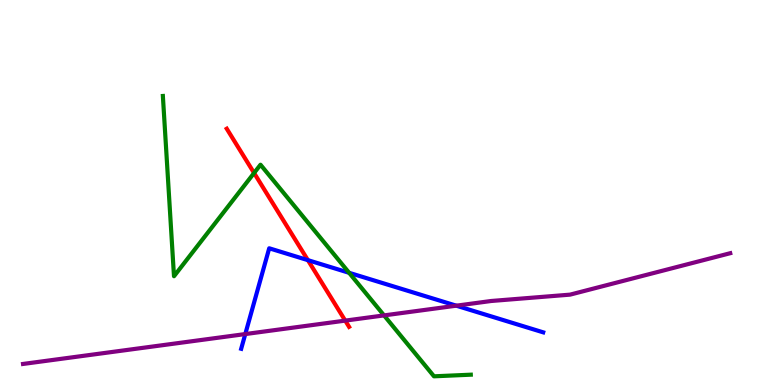[{'lines': ['blue', 'red'], 'intersections': [{'x': 3.97, 'y': 3.24}]}, {'lines': ['green', 'red'], 'intersections': [{'x': 3.28, 'y': 5.51}]}, {'lines': ['purple', 'red'], 'intersections': [{'x': 4.45, 'y': 1.67}]}, {'lines': ['blue', 'green'], 'intersections': [{'x': 4.5, 'y': 2.91}]}, {'lines': ['blue', 'purple'], 'intersections': [{'x': 3.17, 'y': 1.32}, {'x': 5.89, 'y': 2.06}]}, {'lines': ['green', 'purple'], 'intersections': [{'x': 4.96, 'y': 1.81}]}]